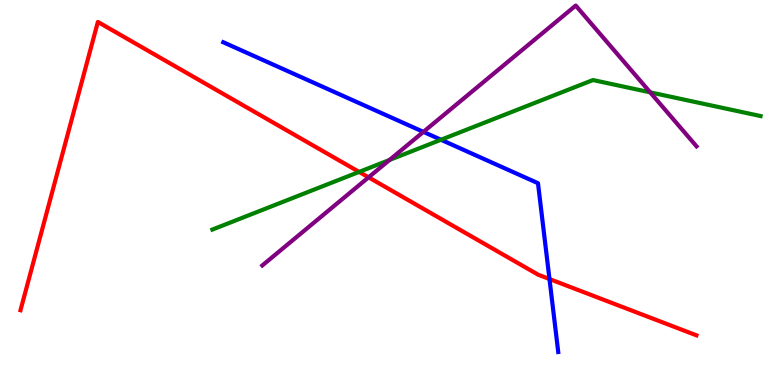[{'lines': ['blue', 'red'], 'intersections': [{'x': 7.09, 'y': 2.75}]}, {'lines': ['green', 'red'], 'intersections': [{'x': 4.63, 'y': 5.53}]}, {'lines': ['purple', 'red'], 'intersections': [{'x': 4.76, 'y': 5.39}]}, {'lines': ['blue', 'green'], 'intersections': [{'x': 5.69, 'y': 6.37}]}, {'lines': ['blue', 'purple'], 'intersections': [{'x': 5.46, 'y': 6.57}]}, {'lines': ['green', 'purple'], 'intersections': [{'x': 5.03, 'y': 5.84}, {'x': 8.39, 'y': 7.6}]}]